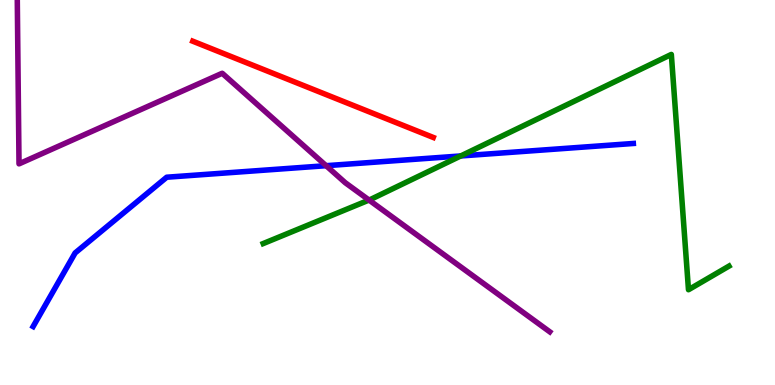[{'lines': ['blue', 'red'], 'intersections': []}, {'lines': ['green', 'red'], 'intersections': []}, {'lines': ['purple', 'red'], 'intersections': []}, {'lines': ['blue', 'green'], 'intersections': [{'x': 5.94, 'y': 5.95}]}, {'lines': ['blue', 'purple'], 'intersections': [{'x': 4.21, 'y': 5.7}]}, {'lines': ['green', 'purple'], 'intersections': [{'x': 4.76, 'y': 4.8}]}]